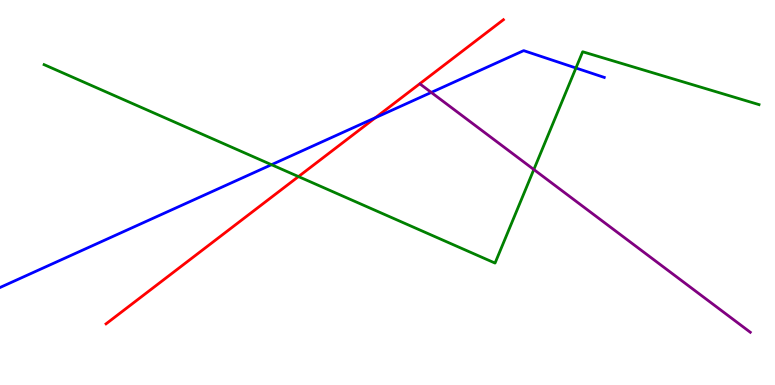[{'lines': ['blue', 'red'], 'intersections': [{'x': 4.84, 'y': 6.94}]}, {'lines': ['green', 'red'], 'intersections': [{'x': 3.85, 'y': 5.41}]}, {'lines': ['purple', 'red'], 'intersections': []}, {'lines': ['blue', 'green'], 'intersections': [{'x': 3.5, 'y': 5.72}, {'x': 7.43, 'y': 8.23}]}, {'lines': ['blue', 'purple'], 'intersections': [{'x': 5.56, 'y': 7.6}]}, {'lines': ['green', 'purple'], 'intersections': [{'x': 6.89, 'y': 5.6}]}]